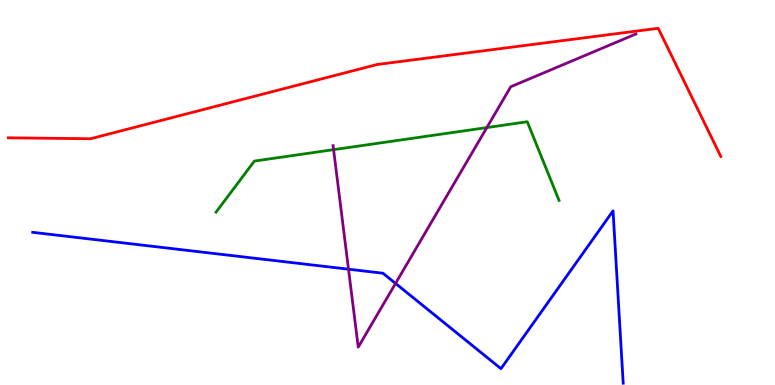[{'lines': ['blue', 'red'], 'intersections': []}, {'lines': ['green', 'red'], 'intersections': []}, {'lines': ['purple', 'red'], 'intersections': []}, {'lines': ['blue', 'green'], 'intersections': []}, {'lines': ['blue', 'purple'], 'intersections': [{'x': 4.5, 'y': 3.01}, {'x': 5.1, 'y': 2.64}]}, {'lines': ['green', 'purple'], 'intersections': [{'x': 4.3, 'y': 6.11}, {'x': 6.28, 'y': 6.69}]}]